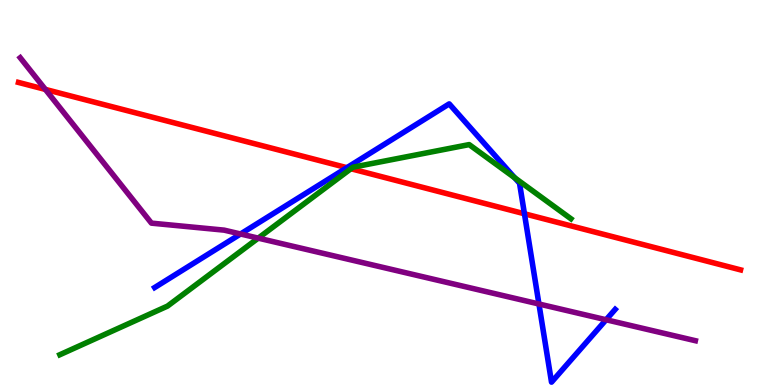[{'lines': ['blue', 'red'], 'intersections': [{'x': 4.48, 'y': 5.64}, {'x': 6.77, 'y': 4.45}]}, {'lines': ['green', 'red'], 'intersections': [{'x': 4.53, 'y': 5.62}]}, {'lines': ['purple', 'red'], 'intersections': [{'x': 0.585, 'y': 7.68}]}, {'lines': ['blue', 'green'], 'intersections': [{'x': 6.64, 'y': 5.38}]}, {'lines': ['blue', 'purple'], 'intersections': [{'x': 3.1, 'y': 3.92}, {'x': 6.95, 'y': 2.1}, {'x': 7.82, 'y': 1.69}]}, {'lines': ['green', 'purple'], 'intersections': [{'x': 3.33, 'y': 3.81}]}]